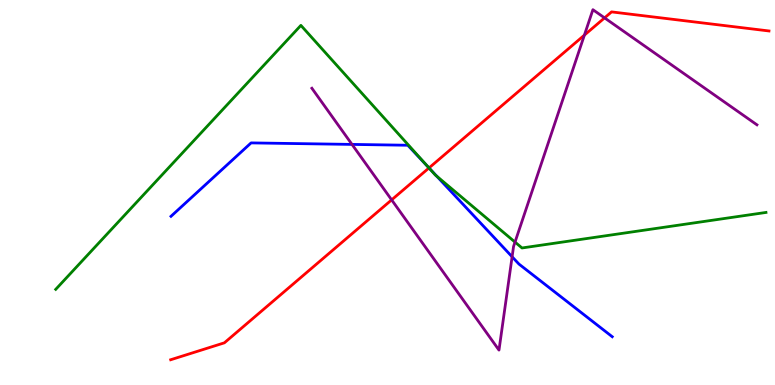[{'lines': ['blue', 'red'], 'intersections': [{'x': 5.54, 'y': 5.64}]}, {'lines': ['green', 'red'], 'intersections': [{'x': 5.54, 'y': 5.64}]}, {'lines': ['purple', 'red'], 'intersections': [{'x': 5.05, 'y': 4.81}, {'x': 7.54, 'y': 9.09}, {'x': 7.8, 'y': 9.54}]}, {'lines': ['blue', 'green'], 'intersections': [{'x': 5.53, 'y': 5.65}, {'x': 5.63, 'y': 5.42}]}, {'lines': ['blue', 'purple'], 'intersections': [{'x': 4.54, 'y': 6.25}, {'x': 6.61, 'y': 3.33}]}, {'lines': ['green', 'purple'], 'intersections': [{'x': 6.65, 'y': 3.71}]}]